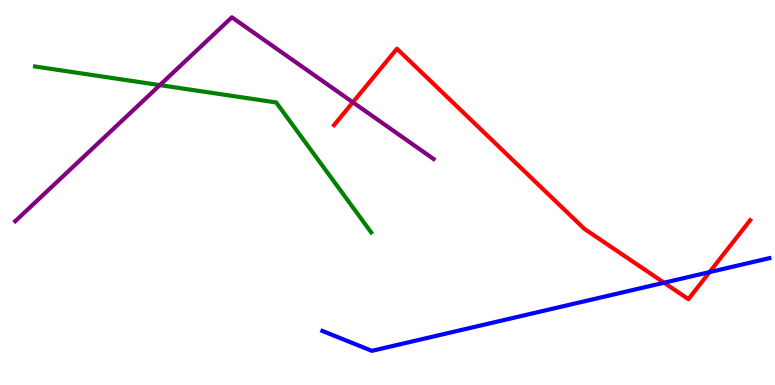[{'lines': ['blue', 'red'], 'intersections': [{'x': 8.57, 'y': 2.66}, {'x': 9.16, 'y': 2.93}]}, {'lines': ['green', 'red'], 'intersections': []}, {'lines': ['purple', 'red'], 'intersections': [{'x': 4.55, 'y': 7.34}]}, {'lines': ['blue', 'green'], 'intersections': []}, {'lines': ['blue', 'purple'], 'intersections': []}, {'lines': ['green', 'purple'], 'intersections': [{'x': 2.06, 'y': 7.79}]}]